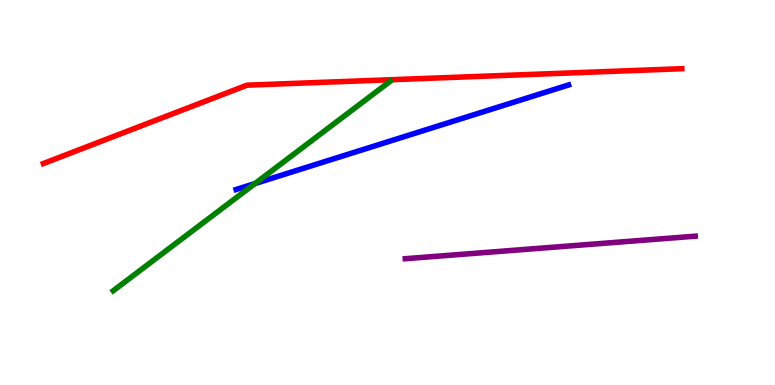[{'lines': ['blue', 'red'], 'intersections': []}, {'lines': ['green', 'red'], 'intersections': []}, {'lines': ['purple', 'red'], 'intersections': []}, {'lines': ['blue', 'green'], 'intersections': [{'x': 3.29, 'y': 5.23}]}, {'lines': ['blue', 'purple'], 'intersections': []}, {'lines': ['green', 'purple'], 'intersections': []}]